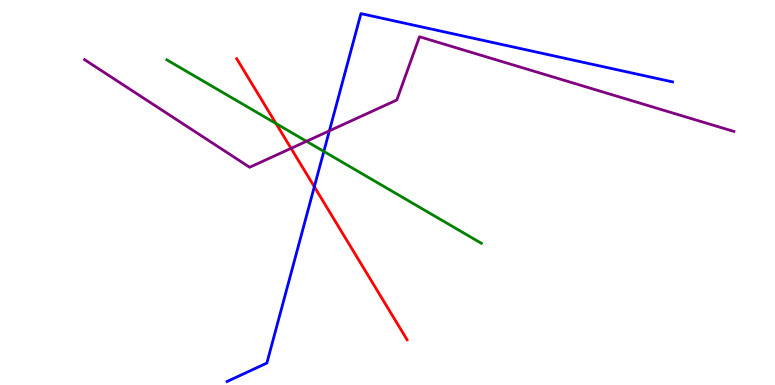[{'lines': ['blue', 'red'], 'intersections': [{'x': 4.06, 'y': 5.15}]}, {'lines': ['green', 'red'], 'intersections': [{'x': 3.56, 'y': 6.79}]}, {'lines': ['purple', 'red'], 'intersections': [{'x': 3.76, 'y': 6.15}]}, {'lines': ['blue', 'green'], 'intersections': [{'x': 4.18, 'y': 6.07}]}, {'lines': ['blue', 'purple'], 'intersections': [{'x': 4.25, 'y': 6.6}]}, {'lines': ['green', 'purple'], 'intersections': [{'x': 3.95, 'y': 6.33}]}]